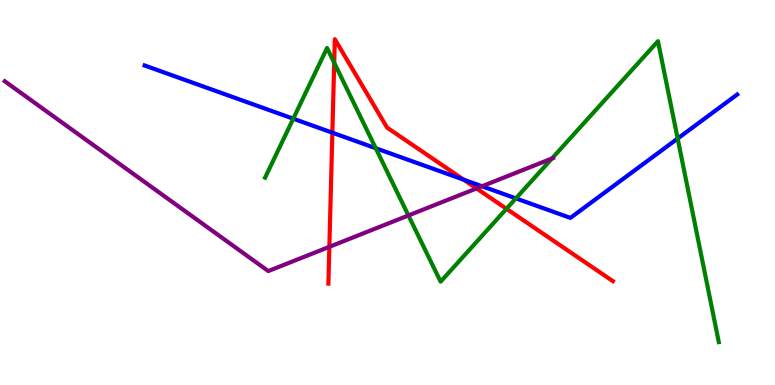[{'lines': ['blue', 'red'], 'intersections': [{'x': 4.29, 'y': 6.55}, {'x': 5.98, 'y': 5.33}]}, {'lines': ['green', 'red'], 'intersections': [{'x': 4.31, 'y': 8.37}, {'x': 6.54, 'y': 4.58}]}, {'lines': ['purple', 'red'], 'intersections': [{'x': 4.25, 'y': 3.59}, {'x': 6.15, 'y': 5.11}]}, {'lines': ['blue', 'green'], 'intersections': [{'x': 3.78, 'y': 6.92}, {'x': 4.85, 'y': 6.15}, {'x': 6.66, 'y': 4.85}, {'x': 8.74, 'y': 6.4}]}, {'lines': ['blue', 'purple'], 'intersections': [{'x': 6.22, 'y': 5.16}]}, {'lines': ['green', 'purple'], 'intersections': [{'x': 5.27, 'y': 4.4}, {'x': 7.12, 'y': 5.88}]}]